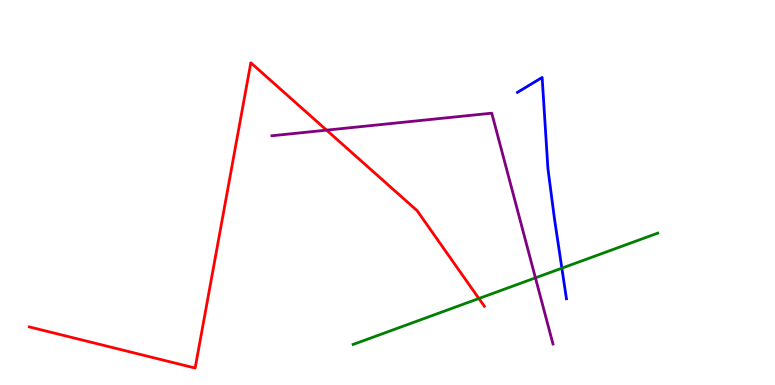[{'lines': ['blue', 'red'], 'intersections': []}, {'lines': ['green', 'red'], 'intersections': [{'x': 6.18, 'y': 2.25}]}, {'lines': ['purple', 'red'], 'intersections': [{'x': 4.21, 'y': 6.62}]}, {'lines': ['blue', 'green'], 'intersections': [{'x': 7.25, 'y': 3.03}]}, {'lines': ['blue', 'purple'], 'intersections': []}, {'lines': ['green', 'purple'], 'intersections': [{'x': 6.91, 'y': 2.78}]}]